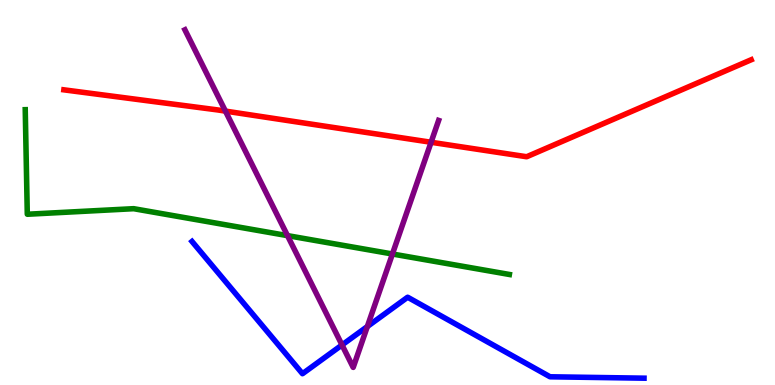[{'lines': ['blue', 'red'], 'intersections': []}, {'lines': ['green', 'red'], 'intersections': []}, {'lines': ['purple', 'red'], 'intersections': [{'x': 2.91, 'y': 7.11}, {'x': 5.56, 'y': 6.3}]}, {'lines': ['blue', 'green'], 'intersections': []}, {'lines': ['blue', 'purple'], 'intersections': [{'x': 4.41, 'y': 1.04}, {'x': 4.74, 'y': 1.52}]}, {'lines': ['green', 'purple'], 'intersections': [{'x': 3.71, 'y': 3.88}, {'x': 5.06, 'y': 3.4}]}]